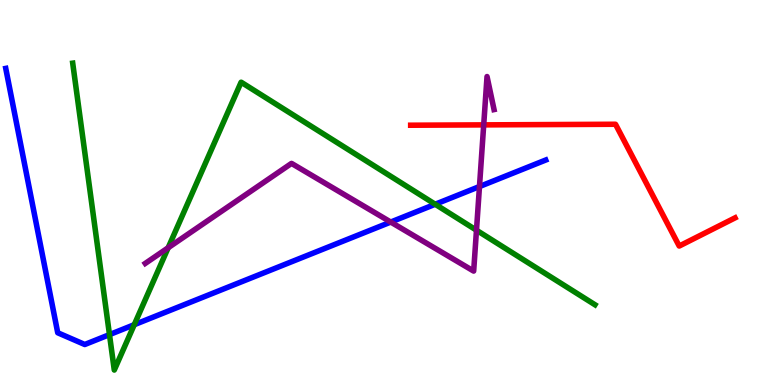[{'lines': ['blue', 'red'], 'intersections': []}, {'lines': ['green', 'red'], 'intersections': []}, {'lines': ['purple', 'red'], 'intersections': [{'x': 6.24, 'y': 6.76}]}, {'lines': ['blue', 'green'], 'intersections': [{'x': 1.41, 'y': 1.31}, {'x': 1.73, 'y': 1.57}, {'x': 5.62, 'y': 4.69}]}, {'lines': ['blue', 'purple'], 'intersections': [{'x': 5.04, 'y': 4.23}, {'x': 6.19, 'y': 5.15}]}, {'lines': ['green', 'purple'], 'intersections': [{'x': 2.17, 'y': 3.56}, {'x': 6.15, 'y': 4.02}]}]